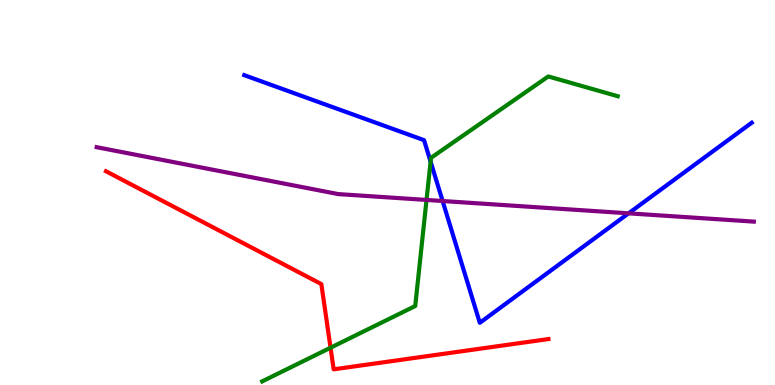[{'lines': ['blue', 'red'], 'intersections': []}, {'lines': ['green', 'red'], 'intersections': [{'x': 4.27, 'y': 0.968}]}, {'lines': ['purple', 'red'], 'intersections': []}, {'lines': ['blue', 'green'], 'intersections': [{'x': 5.56, 'y': 5.8}]}, {'lines': ['blue', 'purple'], 'intersections': [{'x': 5.71, 'y': 4.78}, {'x': 8.11, 'y': 4.46}]}, {'lines': ['green', 'purple'], 'intersections': [{'x': 5.5, 'y': 4.81}]}]